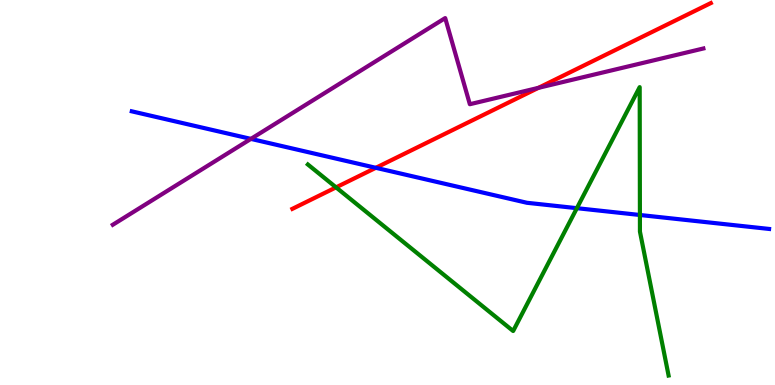[{'lines': ['blue', 'red'], 'intersections': [{'x': 4.85, 'y': 5.64}]}, {'lines': ['green', 'red'], 'intersections': [{'x': 4.34, 'y': 5.13}]}, {'lines': ['purple', 'red'], 'intersections': [{'x': 6.95, 'y': 7.72}]}, {'lines': ['blue', 'green'], 'intersections': [{'x': 7.44, 'y': 4.59}, {'x': 8.26, 'y': 4.42}]}, {'lines': ['blue', 'purple'], 'intersections': [{'x': 3.24, 'y': 6.39}]}, {'lines': ['green', 'purple'], 'intersections': []}]